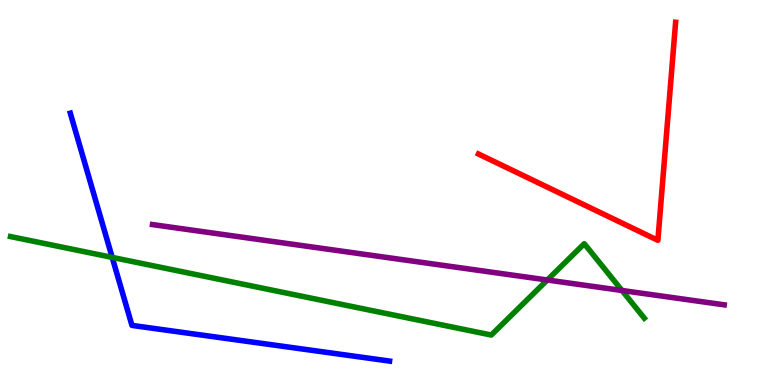[{'lines': ['blue', 'red'], 'intersections': []}, {'lines': ['green', 'red'], 'intersections': []}, {'lines': ['purple', 'red'], 'intersections': []}, {'lines': ['blue', 'green'], 'intersections': [{'x': 1.45, 'y': 3.31}]}, {'lines': ['blue', 'purple'], 'intersections': []}, {'lines': ['green', 'purple'], 'intersections': [{'x': 7.06, 'y': 2.73}, {'x': 8.03, 'y': 2.45}]}]